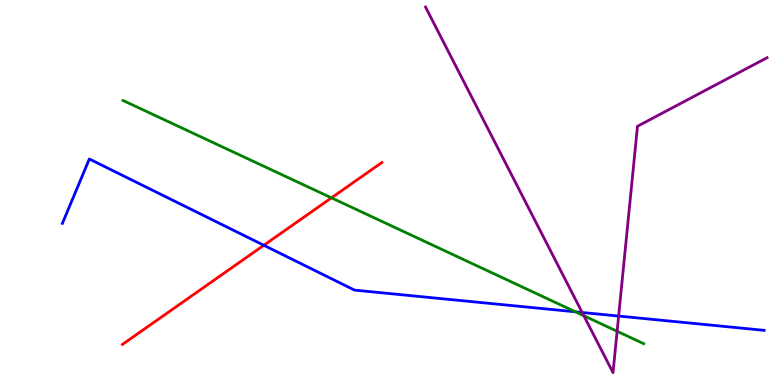[{'lines': ['blue', 'red'], 'intersections': [{'x': 3.4, 'y': 3.63}]}, {'lines': ['green', 'red'], 'intersections': [{'x': 4.28, 'y': 4.86}]}, {'lines': ['purple', 'red'], 'intersections': []}, {'lines': ['blue', 'green'], 'intersections': [{'x': 7.43, 'y': 1.9}]}, {'lines': ['blue', 'purple'], 'intersections': [{'x': 7.51, 'y': 1.88}, {'x': 7.98, 'y': 1.79}]}, {'lines': ['green', 'purple'], 'intersections': [{'x': 7.53, 'y': 1.8}, {'x': 7.96, 'y': 1.4}]}]